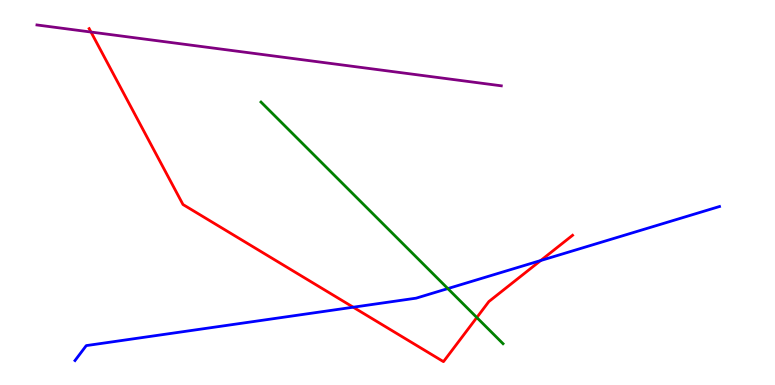[{'lines': ['blue', 'red'], 'intersections': [{'x': 4.56, 'y': 2.02}, {'x': 6.98, 'y': 3.23}]}, {'lines': ['green', 'red'], 'intersections': [{'x': 6.15, 'y': 1.75}]}, {'lines': ['purple', 'red'], 'intersections': [{'x': 1.17, 'y': 9.17}]}, {'lines': ['blue', 'green'], 'intersections': [{'x': 5.78, 'y': 2.5}]}, {'lines': ['blue', 'purple'], 'intersections': []}, {'lines': ['green', 'purple'], 'intersections': []}]